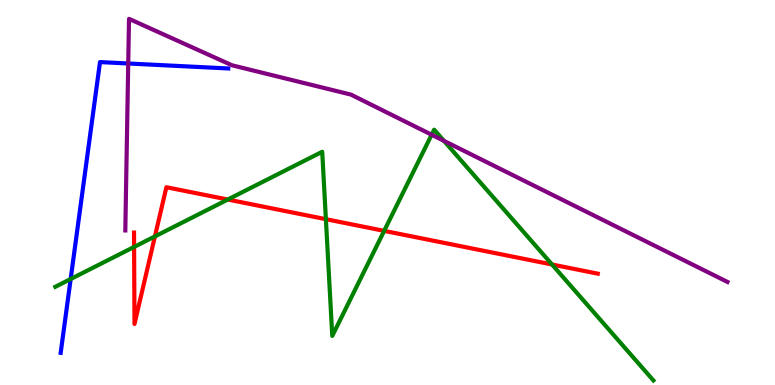[{'lines': ['blue', 'red'], 'intersections': []}, {'lines': ['green', 'red'], 'intersections': [{'x': 1.73, 'y': 3.59}, {'x': 2.0, 'y': 3.86}, {'x': 2.94, 'y': 4.82}, {'x': 4.21, 'y': 4.31}, {'x': 4.96, 'y': 4.0}, {'x': 7.12, 'y': 3.13}]}, {'lines': ['purple', 'red'], 'intersections': []}, {'lines': ['blue', 'green'], 'intersections': [{'x': 0.912, 'y': 2.75}]}, {'lines': ['blue', 'purple'], 'intersections': [{'x': 1.65, 'y': 8.35}]}, {'lines': ['green', 'purple'], 'intersections': [{'x': 5.57, 'y': 6.5}, {'x': 5.73, 'y': 6.34}]}]